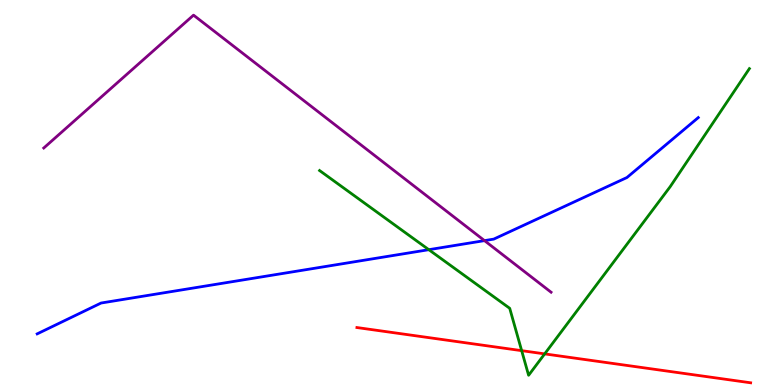[{'lines': ['blue', 'red'], 'intersections': []}, {'lines': ['green', 'red'], 'intersections': [{'x': 6.73, 'y': 0.892}, {'x': 7.03, 'y': 0.808}]}, {'lines': ['purple', 'red'], 'intersections': []}, {'lines': ['blue', 'green'], 'intersections': [{'x': 5.53, 'y': 3.51}]}, {'lines': ['blue', 'purple'], 'intersections': [{'x': 6.25, 'y': 3.75}]}, {'lines': ['green', 'purple'], 'intersections': []}]